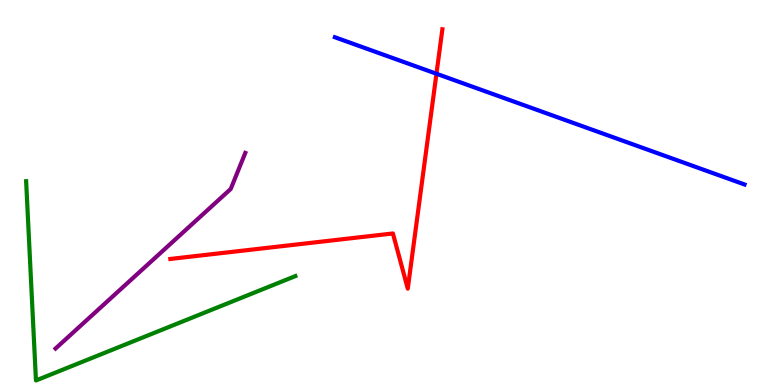[{'lines': ['blue', 'red'], 'intersections': [{'x': 5.63, 'y': 8.08}]}, {'lines': ['green', 'red'], 'intersections': []}, {'lines': ['purple', 'red'], 'intersections': []}, {'lines': ['blue', 'green'], 'intersections': []}, {'lines': ['blue', 'purple'], 'intersections': []}, {'lines': ['green', 'purple'], 'intersections': []}]